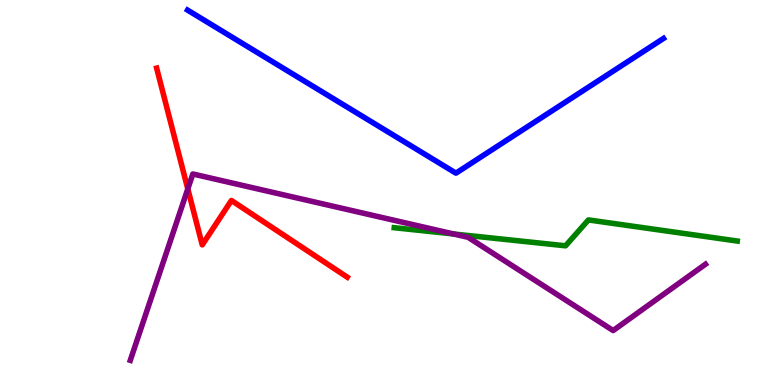[{'lines': ['blue', 'red'], 'intersections': []}, {'lines': ['green', 'red'], 'intersections': []}, {'lines': ['purple', 'red'], 'intersections': [{'x': 2.42, 'y': 5.09}]}, {'lines': ['blue', 'green'], 'intersections': []}, {'lines': ['blue', 'purple'], 'intersections': []}, {'lines': ['green', 'purple'], 'intersections': [{'x': 5.85, 'y': 3.92}]}]